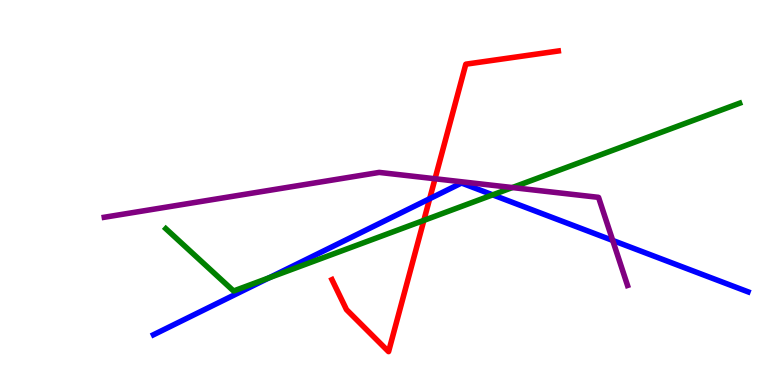[{'lines': ['blue', 'red'], 'intersections': [{'x': 5.54, 'y': 4.84}]}, {'lines': ['green', 'red'], 'intersections': [{'x': 5.47, 'y': 4.28}]}, {'lines': ['purple', 'red'], 'intersections': [{'x': 5.61, 'y': 5.36}]}, {'lines': ['blue', 'green'], 'intersections': [{'x': 3.47, 'y': 2.78}, {'x': 6.36, 'y': 4.94}]}, {'lines': ['blue', 'purple'], 'intersections': [{'x': 7.91, 'y': 3.75}]}, {'lines': ['green', 'purple'], 'intersections': [{'x': 6.61, 'y': 5.13}]}]